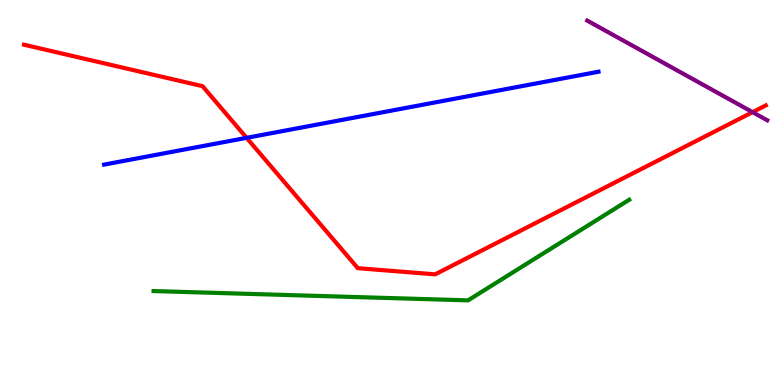[{'lines': ['blue', 'red'], 'intersections': [{'x': 3.18, 'y': 6.42}]}, {'lines': ['green', 'red'], 'intersections': []}, {'lines': ['purple', 'red'], 'intersections': [{'x': 9.71, 'y': 7.09}]}, {'lines': ['blue', 'green'], 'intersections': []}, {'lines': ['blue', 'purple'], 'intersections': []}, {'lines': ['green', 'purple'], 'intersections': []}]